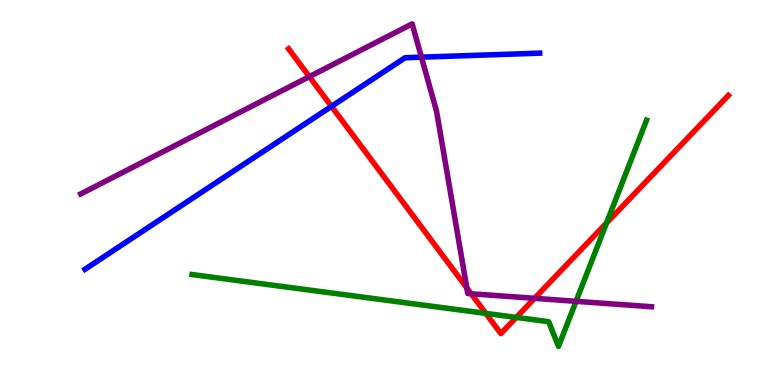[{'lines': ['blue', 'red'], 'intersections': [{'x': 4.28, 'y': 7.24}]}, {'lines': ['green', 'red'], 'intersections': [{'x': 6.27, 'y': 1.86}, {'x': 6.66, 'y': 1.76}, {'x': 7.83, 'y': 4.21}]}, {'lines': ['purple', 'red'], 'intersections': [{'x': 3.99, 'y': 8.01}, {'x': 6.02, 'y': 2.52}, {'x': 6.08, 'y': 2.37}, {'x': 6.9, 'y': 2.25}]}, {'lines': ['blue', 'green'], 'intersections': []}, {'lines': ['blue', 'purple'], 'intersections': [{'x': 5.44, 'y': 8.52}]}, {'lines': ['green', 'purple'], 'intersections': [{'x': 7.43, 'y': 2.17}]}]